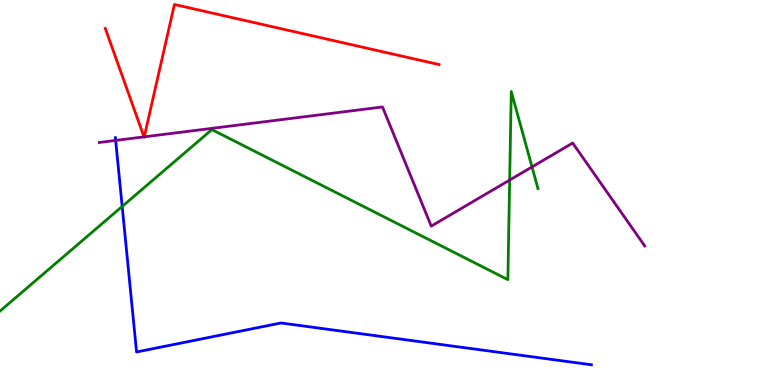[{'lines': ['blue', 'red'], 'intersections': []}, {'lines': ['green', 'red'], 'intersections': []}, {'lines': ['purple', 'red'], 'intersections': [{'x': 1.86, 'y': 6.45}, {'x': 1.86, 'y': 6.45}]}, {'lines': ['blue', 'green'], 'intersections': [{'x': 1.58, 'y': 4.64}]}, {'lines': ['blue', 'purple'], 'intersections': [{'x': 1.49, 'y': 6.35}]}, {'lines': ['green', 'purple'], 'intersections': [{'x': 6.58, 'y': 5.32}, {'x': 6.86, 'y': 5.66}]}]